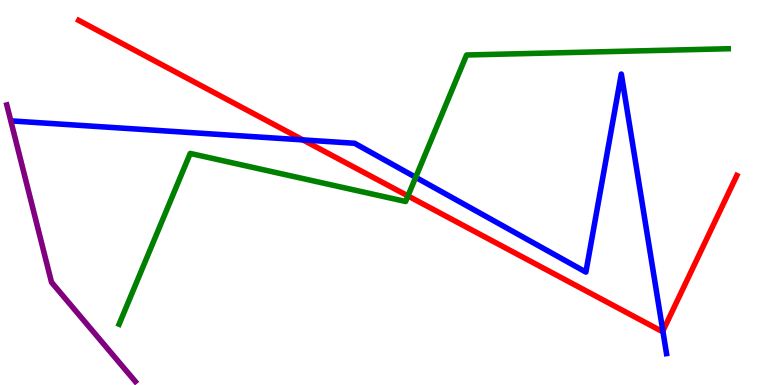[{'lines': ['blue', 'red'], 'intersections': [{'x': 3.91, 'y': 6.37}, {'x': 8.55, 'y': 1.4}]}, {'lines': ['green', 'red'], 'intersections': [{'x': 5.26, 'y': 4.91}]}, {'lines': ['purple', 'red'], 'intersections': []}, {'lines': ['blue', 'green'], 'intersections': [{'x': 5.36, 'y': 5.39}]}, {'lines': ['blue', 'purple'], 'intersections': []}, {'lines': ['green', 'purple'], 'intersections': []}]